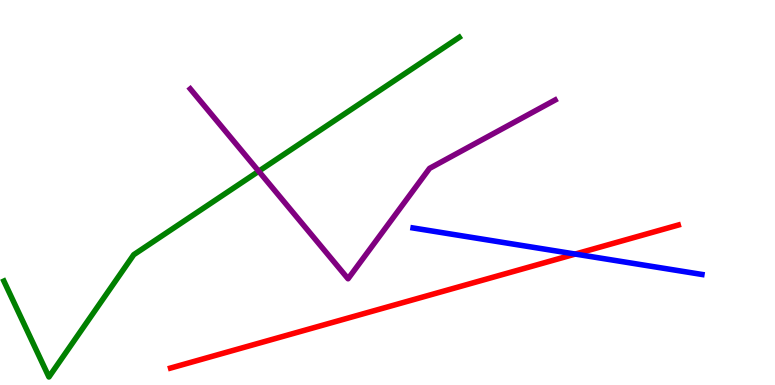[{'lines': ['blue', 'red'], 'intersections': [{'x': 7.42, 'y': 3.4}]}, {'lines': ['green', 'red'], 'intersections': []}, {'lines': ['purple', 'red'], 'intersections': []}, {'lines': ['blue', 'green'], 'intersections': []}, {'lines': ['blue', 'purple'], 'intersections': []}, {'lines': ['green', 'purple'], 'intersections': [{'x': 3.34, 'y': 5.55}]}]